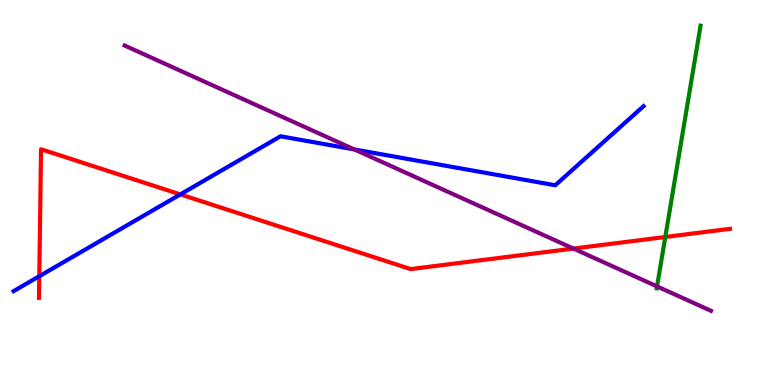[{'lines': ['blue', 'red'], 'intersections': [{'x': 0.507, 'y': 2.83}, {'x': 2.33, 'y': 4.95}]}, {'lines': ['green', 'red'], 'intersections': [{'x': 8.58, 'y': 3.84}]}, {'lines': ['purple', 'red'], 'intersections': [{'x': 7.4, 'y': 3.54}]}, {'lines': ['blue', 'green'], 'intersections': []}, {'lines': ['blue', 'purple'], 'intersections': [{'x': 4.57, 'y': 6.12}]}, {'lines': ['green', 'purple'], 'intersections': [{'x': 8.48, 'y': 2.56}]}]